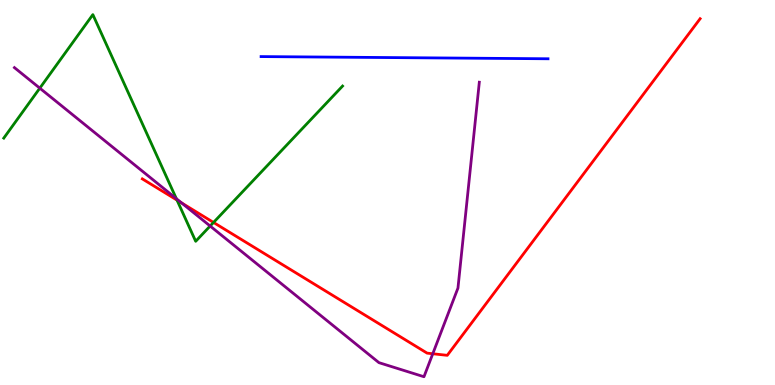[{'lines': ['blue', 'red'], 'intersections': []}, {'lines': ['green', 'red'], 'intersections': [{'x': 2.28, 'y': 4.8}, {'x': 2.76, 'y': 4.22}]}, {'lines': ['purple', 'red'], 'intersections': [{'x': 2.34, 'y': 4.73}, {'x': 5.58, 'y': 0.812}]}, {'lines': ['blue', 'green'], 'intersections': []}, {'lines': ['blue', 'purple'], 'intersections': []}, {'lines': ['green', 'purple'], 'intersections': [{'x': 0.514, 'y': 7.71}, {'x': 2.28, 'y': 4.84}, {'x': 2.71, 'y': 4.13}]}]